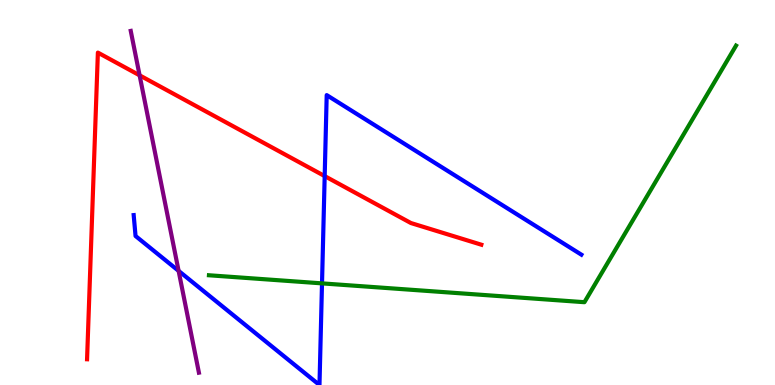[{'lines': ['blue', 'red'], 'intersections': [{'x': 4.19, 'y': 5.43}]}, {'lines': ['green', 'red'], 'intersections': []}, {'lines': ['purple', 'red'], 'intersections': [{'x': 1.8, 'y': 8.04}]}, {'lines': ['blue', 'green'], 'intersections': [{'x': 4.15, 'y': 2.64}]}, {'lines': ['blue', 'purple'], 'intersections': [{'x': 2.3, 'y': 2.96}]}, {'lines': ['green', 'purple'], 'intersections': []}]